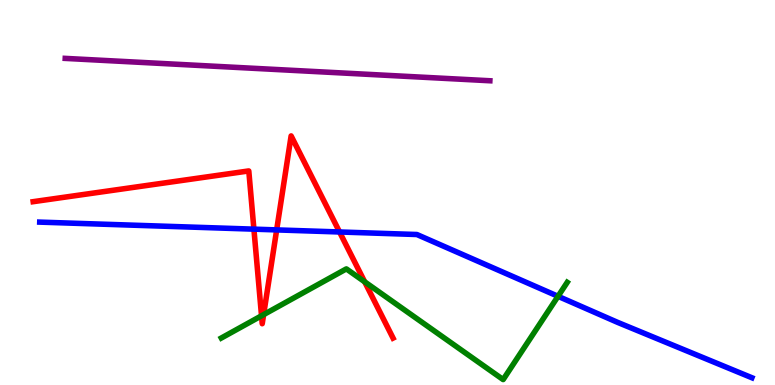[{'lines': ['blue', 'red'], 'intersections': [{'x': 3.28, 'y': 4.05}, {'x': 3.57, 'y': 4.03}, {'x': 4.38, 'y': 3.97}]}, {'lines': ['green', 'red'], 'intersections': [{'x': 3.37, 'y': 1.8}, {'x': 3.4, 'y': 1.83}, {'x': 4.71, 'y': 2.68}]}, {'lines': ['purple', 'red'], 'intersections': []}, {'lines': ['blue', 'green'], 'intersections': [{'x': 7.2, 'y': 2.3}]}, {'lines': ['blue', 'purple'], 'intersections': []}, {'lines': ['green', 'purple'], 'intersections': []}]